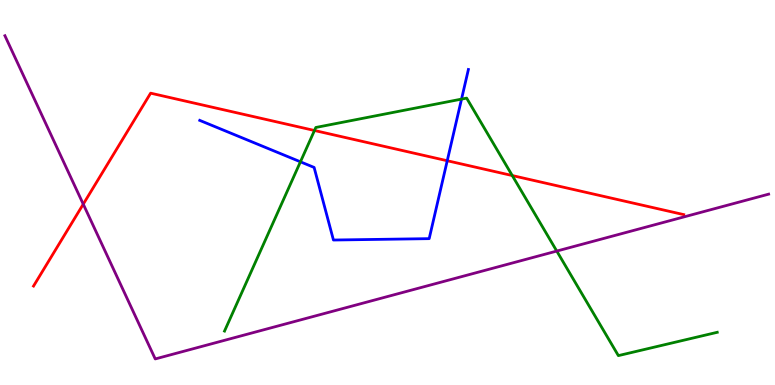[{'lines': ['blue', 'red'], 'intersections': [{'x': 5.77, 'y': 5.82}]}, {'lines': ['green', 'red'], 'intersections': [{'x': 4.06, 'y': 6.61}, {'x': 6.61, 'y': 5.44}]}, {'lines': ['purple', 'red'], 'intersections': [{'x': 1.07, 'y': 4.7}]}, {'lines': ['blue', 'green'], 'intersections': [{'x': 3.88, 'y': 5.8}, {'x': 5.96, 'y': 7.43}]}, {'lines': ['blue', 'purple'], 'intersections': []}, {'lines': ['green', 'purple'], 'intersections': [{'x': 7.18, 'y': 3.48}]}]